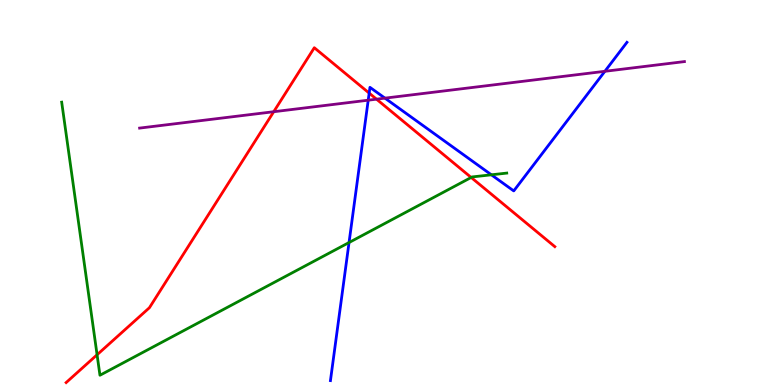[{'lines': ['blue', 'red'], 'intersections': [{'x': 4.76, 'y': 7.58}]}, {'lines': ['green', 'red'], 'intersections': [{'x': 1.25, 'y': 0.785}, {'x': 6.08, 'y': 5.39}]}, {'lines': ['purple', 'red'], 'intersections': [{'x': 3.53, 'y': 7.1}, {'x': 4.86, 'y': 7.42}]}, {'lines': ['blue', 'green'], 'intersections': [{'x': 4.5, 'y': 3.7}, {'x': 6.34, 'y': 5.46}]}, {'lines': ['blue', 'purple'], 'intersections': [{'x': 4.75, 'y': 7.4}, {'x': 4.97, 'y': 7.45}, {'x': 7.8, 'y': 8.15}]}, {'lines': ['green', 'purple'], 'intersections': []}]